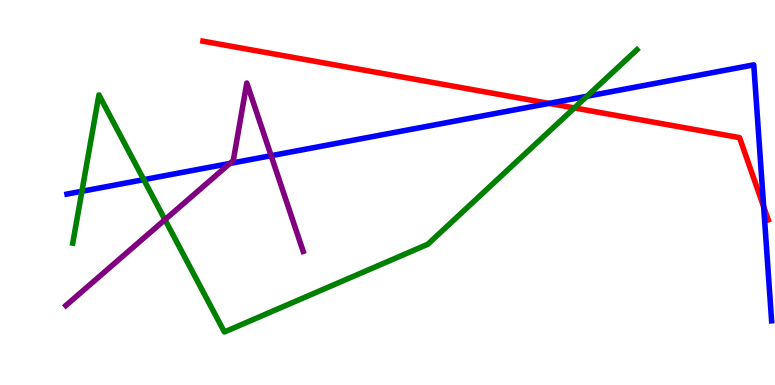[{'lines': ['blue', 'red'], 'intersections': [{'x': 7.08, 'y': 7.31}, {'x': 9.85, 'y': 4.63}]}, {'lines': ['green', 'red'], 'intersections': [{'x': 7.41, 'y': 7.2}]}, {'lines': ['purple', 'red'], 'intersections': []}, {'lines': ['blue', 'green'], 'intersections': [{'x': 1.06, 'y': 5.03}, {'x': 1.86, 'y': 5.33}, {'x': 7.57, 'y': 7.5}]}, {'lines': ['blue', 'purple'], 'intersections': [{'x': 2.97, 'y': 5.75}, {'x': 3.5, 'y': 5.96}]}, {'lines': ['green', 'purple'], 'intersections': [{'x': 2.13, 'y': 4.29}]}]